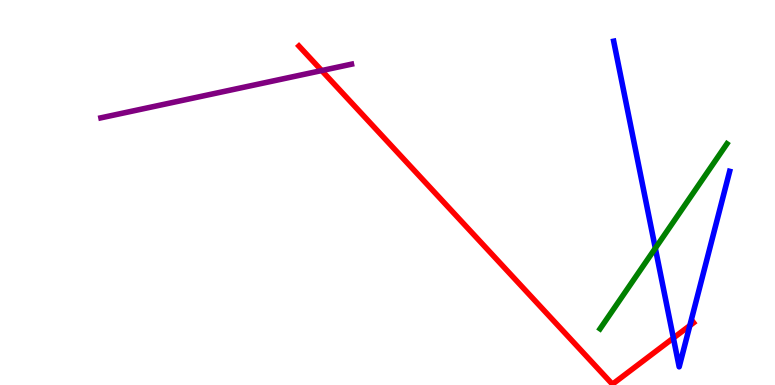[{'lines': ['blue', 'red'], 'intersections': [{'x': 8.69, 'y': 1.22}, {'x': 8.9, 'y': 1.54}]}, {'lines': ['green', 'red'], 'intersections': []}, {'lines': ['purple', 'red'], 'intersections': [{'x': 4.15, 'y': 8.17}]}, {'lines': ['blue', 'green'], 'intersections': [{'x': 8.46, 'y': 3.55}]}, {'lines': ['blue', 'purple'], 'intersections': []}, {'lines': ['green', 'purple'], 'intersections': []}]